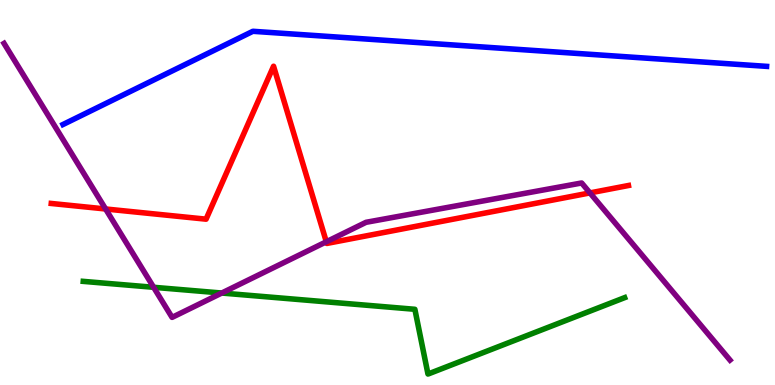[{'lines': ['blue', 'red'], 'intersections': []}, {'lines': ['green', 'red'], 'intersections': []}, {'lines': ['purple', 'red'], 'intersections': [{'x': 1.36, 'y': 4.57}, {'x': 4.21, 'y': 3.72}, {'x': 7.61, 'y': 4.99}]}, {'lines': ['blue', 'green'], 'intersections': []}, {'lines': ['blue', 'purple'], 'intersections': []}, {'lines': ['green', 'purple'], 'intersections': [{'x': 1.98, 'y': 2.54}, {'x': 2.86, 'y': 2.39}]}]